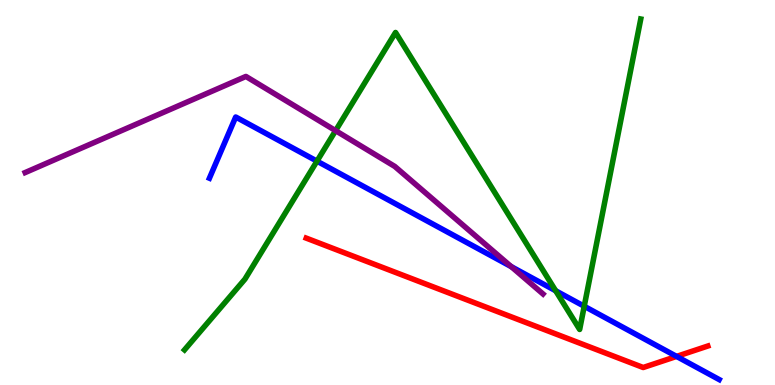[{'lines': ['blue', 'red'], 'intersections': [{'x': 8.73, 'y': 0.743}]}, {'lines': ['green', 'red'], 'intersections': []}, {'lines': ['purple', 'red'], 'intersections': []}, {'lines': ['blue', 'green'], 'intersections': [{'x': 4.09, 'y': 5.81}, {'x': 7.17, 'y': 2.45}, {'x': 7.54, 'y': 2.05}]}, {'lines': ['blue', 'purple'], 'intersections': [{'x': 6.6, 'y': 3.07}]}, {'lines': ['green', 'purple'], 'intersections': [{'x': 4.33, 'y': 6.61}]}]